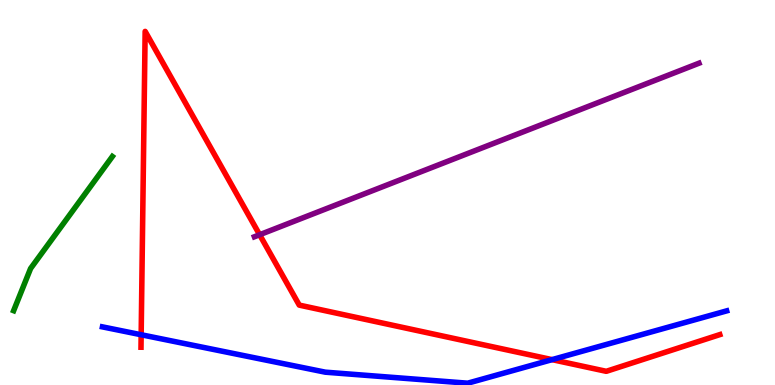[{'lines': ['blue', 'red'], 'intersections': [{'x': 1.82, 'y': 1.31}, {'x': 7.12, 'y': 0.659}]}, {'lines': ['green', 'red'], 'intersections': []}, {'lines': ['purple', 'red'], 'intersections': [{'x': 3.35, 'y': 3.9}]}, {'lines': ['blue', 'green'], 'intersections': []}, {'lines': ['blue', 'purple'], 'intersections': []}, {'lines': ['green', 'purple'], 'intersections': []}]